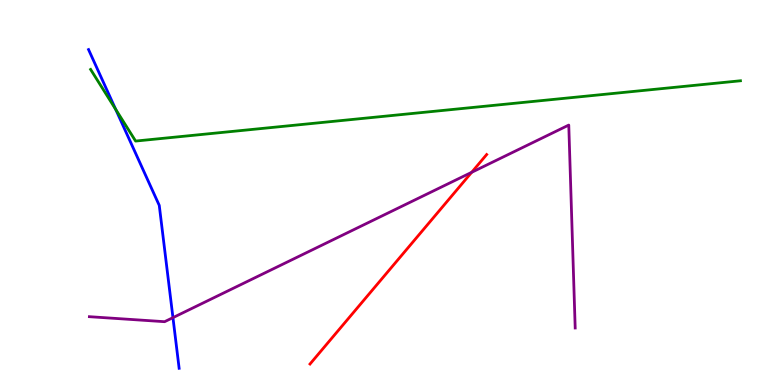[{'lines': ['blue', 'red'], 'intersections': []}, {'lines': ['green', 'red'], 'intersections': []}, {'lines': ['purple', 'red'], 'intersections': [{'x': 6.09, 'y': 5.52}]}, {'lines': ['blue', 'green'], 'intersections': [{'x': 1.49, 'y': 7.16}]}, {'lines': ['blue', 'purple'], 'intersections': [{'x': 2.23, 'y': 1.75}]}, {'lines': ['green', 'purple'], 'intersections': []}]